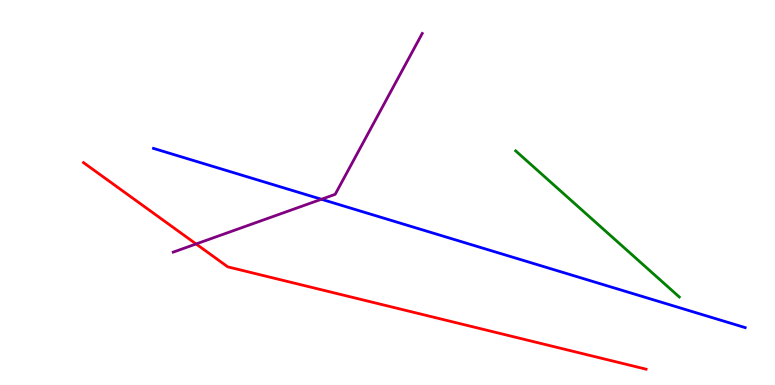[{'lines': ['blue', 'red'], 'intersections': []}, {'lines': ['green', 'red'], 'intersections': []}, {'lines': ['purple', 'red'], 'intersections': [{'x': 2.53, 'y': 3.66}]}, {'lines': ['blue', 'green'], 'intersections': []}, {'lines': ['blue', 'purple'], 'intersections': [{'x': 4.15, 'y': 4.82}]}, {'lines': ['green', 'purple'], 'intersections': []}]